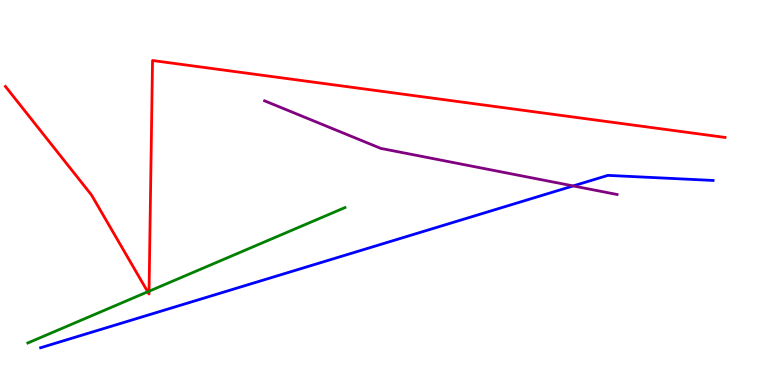[{'lines': ['blue', 'red'], 'intersections': []}, {'lines': ['green', 'red'], 'intersections': [{'x': 1.91, 'y': 2.42}, {'x': 1.92, 'y': 2.44}]}, {'lines': ['purple', 'red'], 'intersections': []}, {'lines': ['blue', 'green'], 'intersections': []}, {'lines': ['blue', 'purple'], 'intersections': [{'x': 7.4, 'y': 5.17}]}, {'lines': ['green', 'purple'], 'intersections': []}]